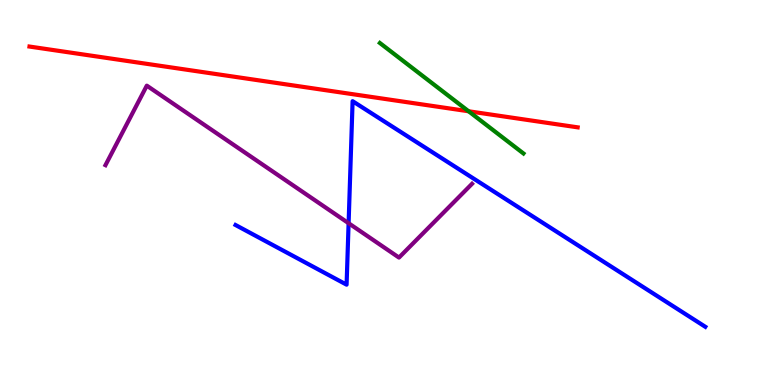[{'lines': ['blue', 'red'], 'intersections': []}, {'lines': ['green', 'red'], 'intersections': [{'x': 6.05, 'y': 7.11}]}, {'lines': ['purple', 'red'], 'intersections': []}, {'lines': ['blue', 'green'], 'intersections': []}, {'lines': ['blue', 'purple'], 'intersections': [{'x': 4.5, 'y': 4.2}]}, {'lines': ['green', 'purple'], 'intersections': []}]